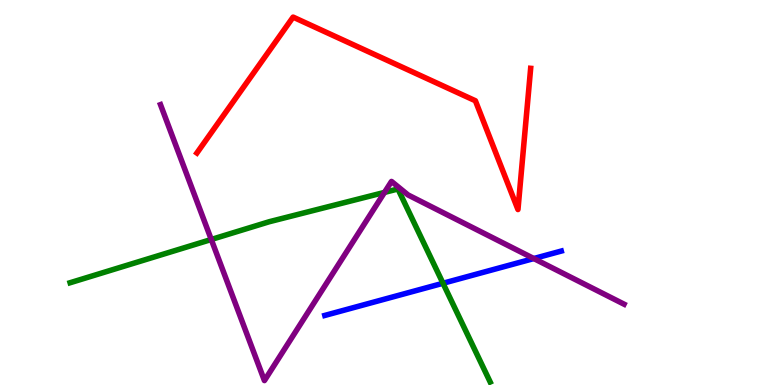[{'lines': ['blue', 'red'], 'intersections': []}, {'lines': ['green', 'red'], 'intersections': []}, {'lines': ['purple', 'red'], 'intersections': []}, {'lines': ['blue', 'green'], 'intersections': [{'x': 5.72, 'y': 2.64}]}, {'lines': ['blue', 'purple'], 'intersections': [{'x': 6.89, 'y': 3.28}]}, {'lines': ['green', 'purple'], 'intersections': [{'x': 2.73, 'y': 3.78}, {'x': 4.96, 'y': 5.0}]}]